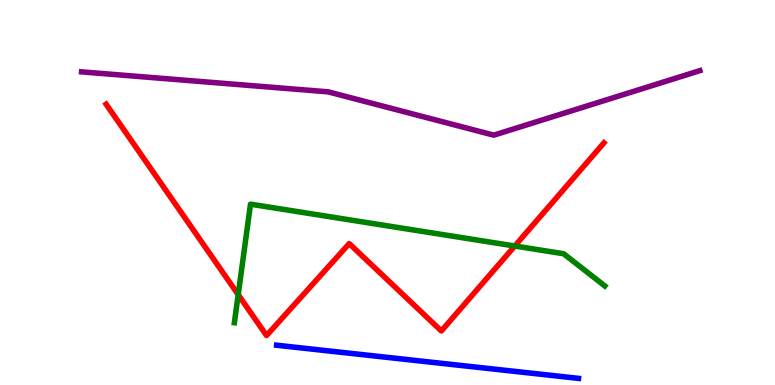[{'lines': ['blue', 'red'], 'intersections': []}, {'lines': ['green', 'red'], 'intersections': [{'x': 3.07, 'y': 2.35}, {'x': 6.64, 'y': 3.61}]}, {'lines': ['purple', 'red'], 'intersections': []}, {'lines': ['blue', 'green'], 'intersections': []}, {'lines': ['blue', 'purple'], 'intersections': []}, {'lines': ['green', 'purple'], 'intersections': []}]